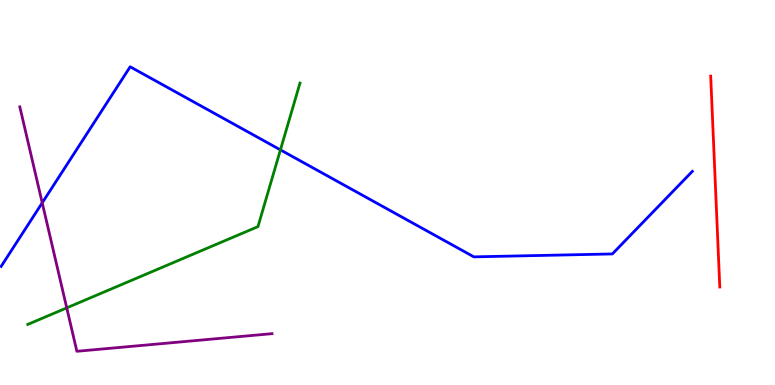[{'lines': ['blue', 'red'], 'intersections': []}, {'lines': ['green', 'red'], 'intersections': []}, {'lines': ['purple', 'red'], 'intersections': []}, {'lines': ['blue', 'green'], 'intersections': [{'x': 3.62, 'y': 6.11}]}, {'lines': ['blue', 'purple'], 'intersections': [{'x': 0.545, 'y': 4.73}]}, {'lines': ['green', 'purple'], 'intersections': [{'x': 0.861, 'y': 2.0}]}]